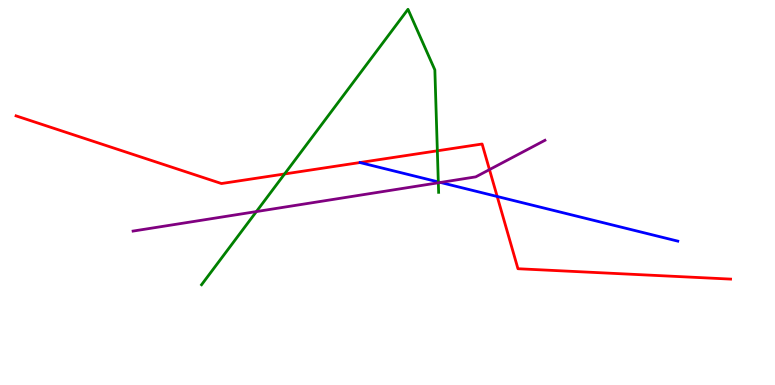[{'lines': ['blue', 'red'], 'intersections': [{'x': 6.42, 'y': 4.9}]}, {'lines': ['green', 'red'], 'intersections': [{'x': 3.67, 'y': 5.48}, {'x': 5.64, 'y': 6.08}]}, {'lines': ['purple', 'red'], 'intersections': [{'x': 6.32, 'y': 5.59}]}, {'lines': ['blue', 'green'], 'intersections': [{'x': 5.66, 'y': 5.27}]}, {'lines': ['blue', 'purple'], 'intersections': [{'x': 5.68, 'y': 5.26}]}, {'lines': ['green', 'purple'], 'intersections': [{'x': 3.31, 'y': 4.5}, {'x': 5.66, 'y': 5.25}]}]